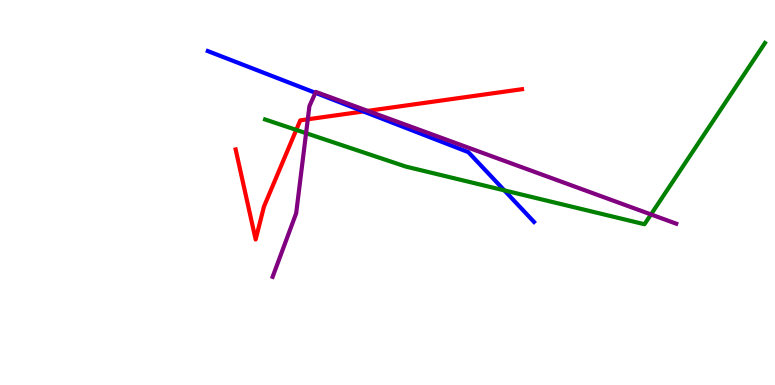[{'lines': ['blue', 'red'], 'intersections': [{'x': 4.69, 'y': 7.1}]}, {'lines': ['green', 'red'], 'intersections': [{'x': 3.82, 'y': 6.63}]}, {'lines': ['purple', 'red'], 'intersections': [{'x': 3.97, 'y': 6.9}, {'x': 4.74, 'y': 7.12}]}, {'lines': ['blue', 'green'], 'intersections': [{'x': 6.51, 'y': 5.05}]}, {'lines': ['blue', 'purple'], 'intersections': [{'x': 4.07, 'y': 7.59}]}, {'lines': ['green', 'purple'], 'intersections': [{'x': 3.95, 'y': 6.54}, {'x': 8.4, 'y': 4.43}]}]